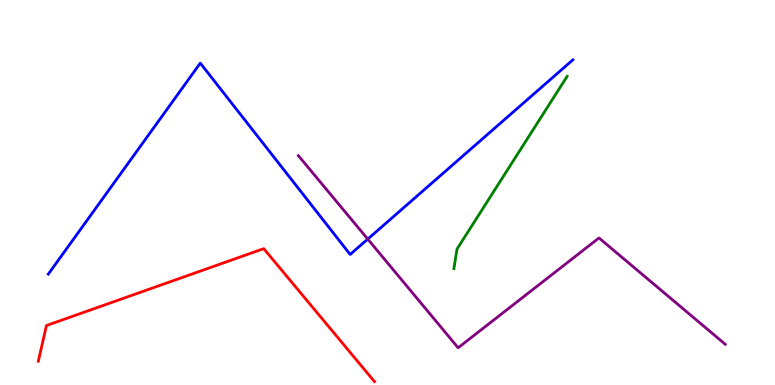[{'lines': ['blue', 'red'], 'intersections': []}, {'lines': ['green', 'red'], 'intersections': []}, {'lines': ['purple', 'red'], 'intersections': []}, {'lines': ['blue', 'green'], 'intersections': []}, {'lines': ['blue', 'purple'], 'intersections': [{'x': 4.75, 'y': 3.79}]}, {'lines': ['green', 'purple'], 'intersections': []}]